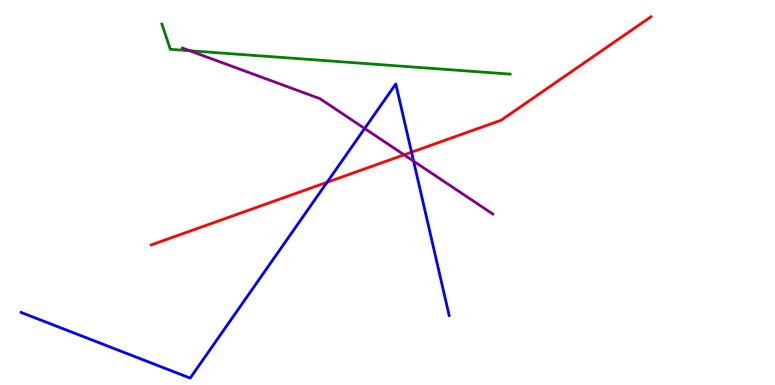[{'lines': ['blue', 'red'], 'intersections': [{'x': 4.22, 'y': 5.27}, {'x': 5.31, 'y': 6.05}]}, {'lines': ['green', 'red'], 'intersections': []}, {'lines': ['purple', 'red'], 'intersections': [{'x': 5.21, 'y': 5.98}]}, {'lines': ['blue', 'green'], 'intersections': []}, {'lines': ['blue', 'purple'], 'intersections': [{'x': 4.71, 'y': 6.66}, {'x': 5.34, 'y': 5.81}]}, {'lines': ['green', 'purple'], 'intersections': [{'x': 2.45, 'y': 8.68}]}]